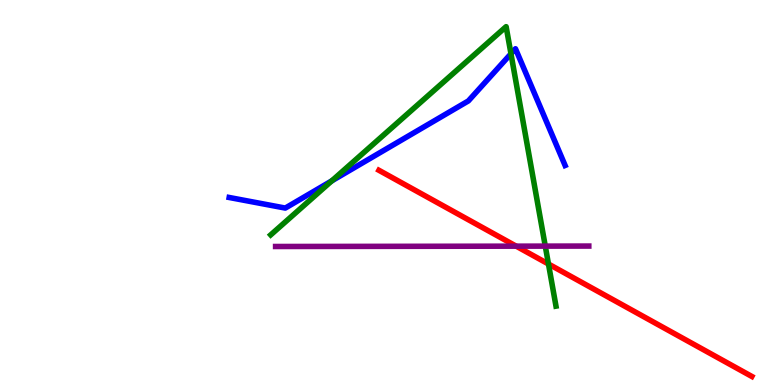[{'lines': ['blue', 'red'], 'intersections': []}, {'lines': ['green', 'red'], 'intersections': [{'x': 7.08, 'y': 3.14}]}, {'lines': ['purple', 'red'], 'intersections': [{'x': 6.66, 'y': 3.61}]}, {'lines': ['blue', 'green'], 'intersections': [{'x': 4.28, 'y': 5.3}, {'x': 6.59, 'y': 8.6}]}, {'lines': ['blue', 'purple'], 'intersections': []}, {'lines': ['green', 'purple'], 'intersections': [{'x': 7.04, 'y': 3.61}]}]